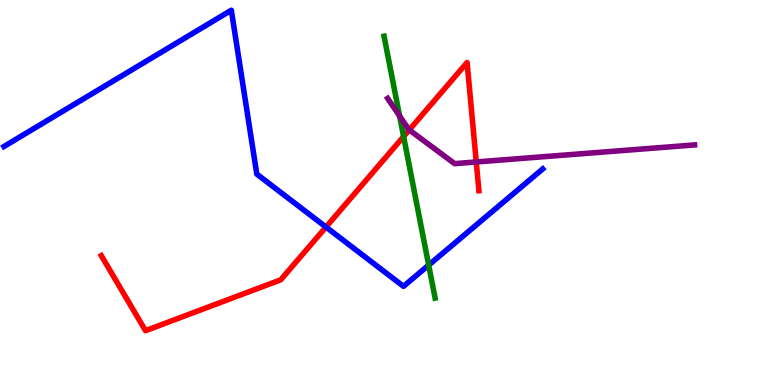[{'lines': ['blue', 'red'], 'intersections': [{'x': 4.21, 'y': 4.1}]}, {'lines': ['green', 'red'], 'intersections': [{'x': 5.21, 'y': 6.45}]}, {'lines': ['purple', 'red'], 'intersections': [{'x': 5.28, 'y': 6.63}, {'x': 6.15, 'y': 5.79}]}, {'lines': ['blue', 'green'], 'intersections': [{'x': 5.53, 'y': 3.11}]}, {'lines': ['blue', 'purple'], 'intersections': []}, {'lines': ['green', 'purple'], 'intersections': [{'x': 5.16, 'y': 6.99}]}]